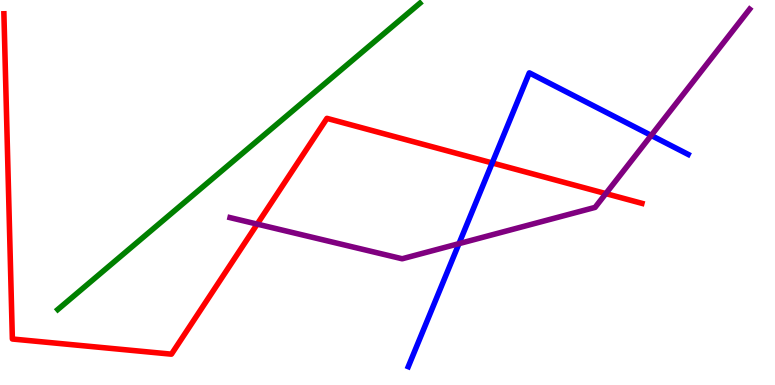[{'lines': ['blue', 'red'], 'intersections': [{'x': 6.35, 'y': 5.77}]}, {'lines': ['green', 'red'], 'intersections': []}, {'lines': ['purple', 'red'], 'intersections': [{'x': 3.32, 'y': 4.18}, {'x': 7.82, 'y': 4.97}]}, {'lines': ['blue', 'green'], 'intersections': []}, {'lines': ['blue', 'purple'], 'intersections': [{'x': 5.92, 'y': 3.67}, {'x': 8.4, 'y': 6.48}]}, {'lines': ['green', 'purple'], 'intersections': []}]